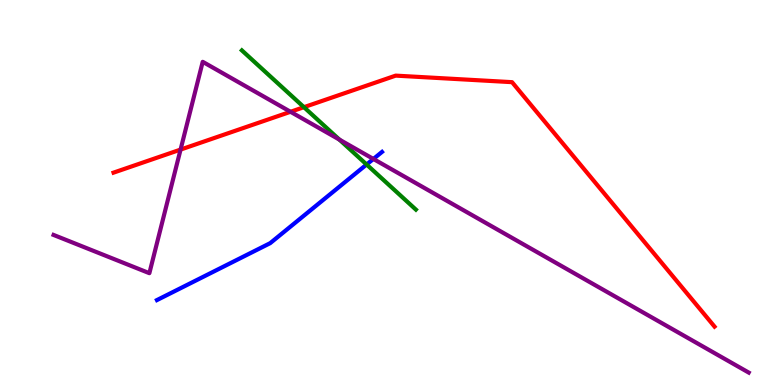[{'lines': ['blue', 'red'], 'intersections': []}, {'lines': ['green', 'red'], 'intersections': [{'x': 3.92, 'y': 7.22}]}, {'lines': ['purple', 'red'], 'intersections': [{'x': 2.33, 'y': 6.11}, {'x': 3.75, 'y': 7.1}]}, {'lines': ['blue', 'green'], 'intersections': [{'x': 4.73, 'y': 5.73}]}, {'lines': ['blue', 'purple'], 'intersections': [{'x': 4.82, 'y': 5.87}]}, {'lines': ['green', 'purple'], 'intersections': [{'x': 4.38, 'y': 6.37}]}]